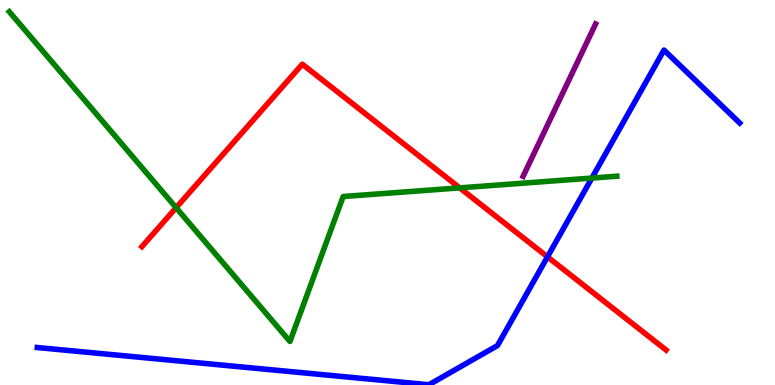[{'lines': ['blue', 'red'], 'intersections': [{'x': 7.06, 'y': 3.33}]}, {'lines': ['green', 'red'], 'intersections': [{'x': 2.27, 'y': 4.6}, {'x': 5.93, 'y': 5.12}]}, {'lines': ['purple', 'red'], 'intersections': []}, {'lines': ['blue', 'green'], 'intersections': [{'x': 7.64, 'y': 5.37}]}, {'lines': ['blue', 'purple'], 'intersections': []}, {'lines': ['green', 'purple'], 'intersections': []}]